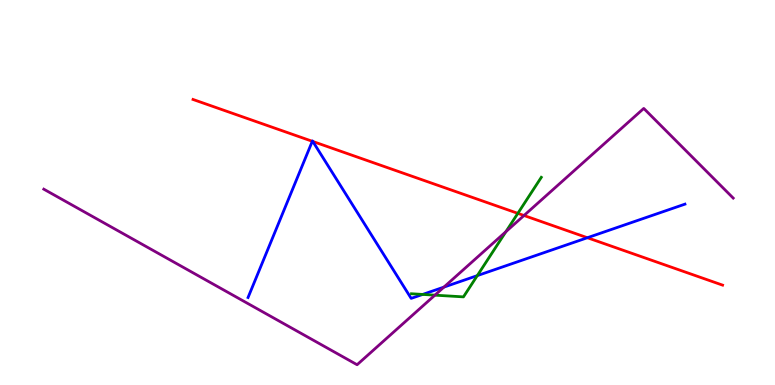[{'lines': ['blue', 'red'], 'intersections': [{'x': 4.03, 'y': 6.33}, {'x': 4.04, 'y': 6.33}, {'x': 7.58, 'y': 3.83}]}, {'lines': ['green', 'red'], 'intersections': [{'x': 6.68, 'y': 4.46}]}, {'lines': ['purple', 'red'], 'intersections': [{'x': 6.76, 'y': 4.4}]}, {'lines': ['blue', 'green'], 'intersections': [{'x': 5.45, 'y': 2.35}, {'x': 6.16, 'y': 2.84}]}, {'lines': ['blue', 'purple'], 'intersections': [{'x': 5.73, 'y': 2.54}]}, {'lines': ['green', 'purple'], 'intersections': [{'x': 5.61, 'y': 2.33}, {'x': 6.53, 'y': 3.98}]}]